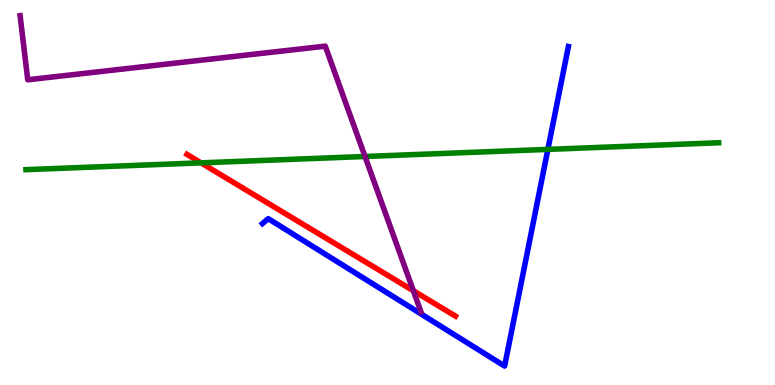[{'lines': ['blue', 'red'], 'intersections': []}, {'lines': ['green', 'red'], 'intersections': [{'x': 2.59, 'y': 5.77}]}, {'lines': ['purple', 'red'], 'intersections': [{'x': 5.33, 'y': 2.45}]}, {'lines': ['blue', 'green'], 'intersections': [{'x': 7.07, 'y': 6.12}]}, {'lines': ['blue', 'purple'], 'intersections': []}, {'lines': ['green', 'purple'], 'intersections': [{'x': 4.71, 'y': 5.94}]}]